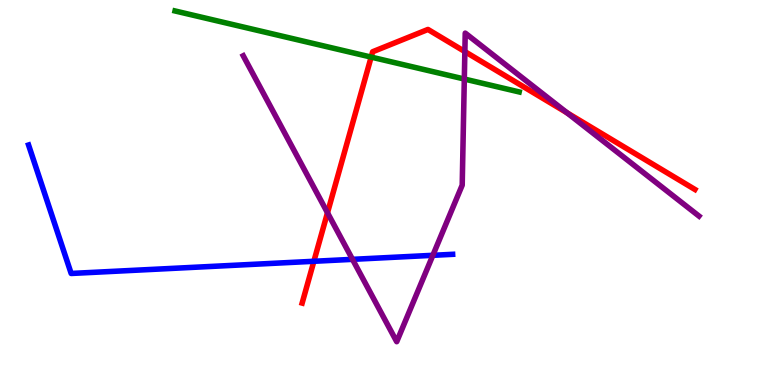[{'lines': ['blue', 'red'], 'intersections': [{'x': 4.05, 'y': 3.21}]}, {'lines': ['green', 'red'], 'intersections': [{'x': 4.79, 'y': 8.52}]}, {'lines': ['purple', 'red'], 'intersections': [{'x': 4.23, 'y': 4.47}, {'x': 6.0, 'y': 8.66}, {'x': 7.32, 'y': 7.07}]}, {'lines': ['blue', 'green'], 'intersections': []}, {'lines': ['blue', 'purple'], 'intersections': [{'x': 4.55, 'y': 3.26}, {'x': 5.59, 'y': 3.37}]}, {'lines': ['green', 'purple'], 'intersections': [{'x': 5.99, 'y': 7.95}]}]